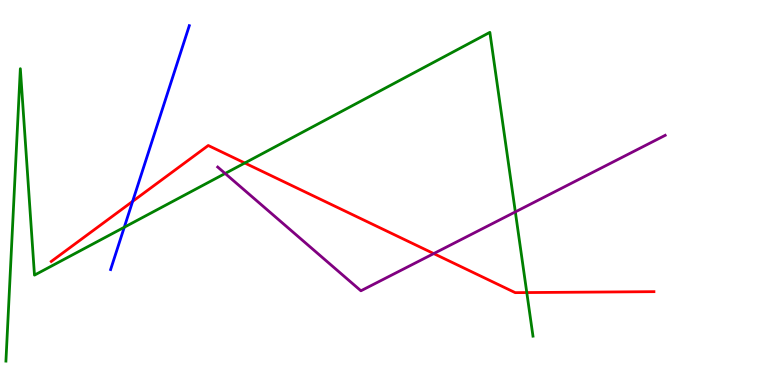[{'lines': ['blue', 'red'], 'intersections': [{'x': 1.71, 'y': 4.77}]}, {'lines': ['green', 'red'], 'intersections': [{'x': 3.16, 'y': 5.77}, {'x': 6.8, 'y': 2.4}]}, {'lines': ['purple', 'red'], 'intersections': [{'x': 5.6, 'y': 3.41}]}, {'lines': ['blue', 'green'], 'intersections': [{'x': 1.6, 'y': 4.1}]}, {'lines': ['blue', 'purple'], 'intersections': []}, {'lines': ['green', 'purple'], 'intersections': [{'x': 2.91, 'y': 5.49}, {'x': 6.65, 'y': 4.5}]}]